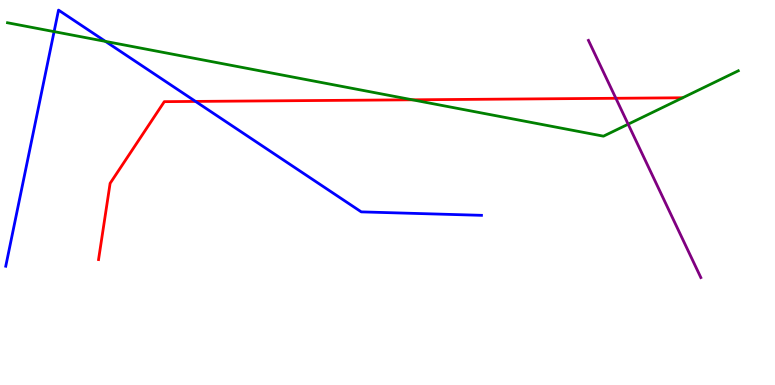[{'lines': ['blue', 'red'], 'intersections': [{'x': 2.52, 'y': 7.37}]}, {'lines': ['green', 'red'], 'intersections': [{'x': 5.32, 'y': 7.41}]}, {'lines': ['purple', 'red'], 'intersections': [{'x': 7.95, 'y': 7.45}]}, {'lines': ['blue', 'green'], 'intersections': [{'x': 0.698, 'y': 9.18}, {'x': 1.36, 'y': 8.92}]}, {'lines': ['blue', 'purple'], 'intersections': []}, {'lines': ['green', 'purple'], 'intersections': [{'x': 8.11, 'y': 6.77}]}]